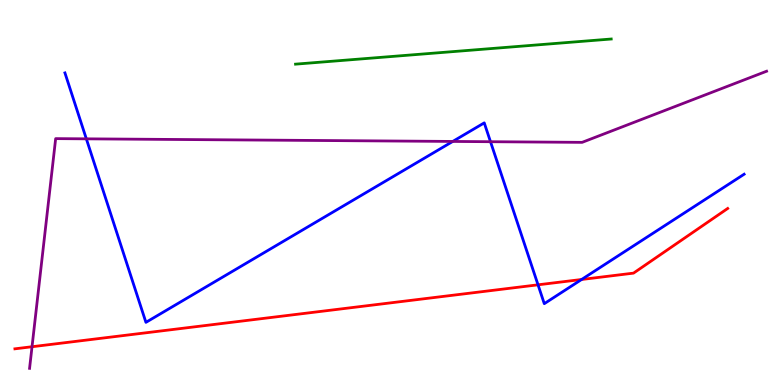[{'lines': ['blue', 'red'], 'intersections': [{'x': 6.94, 'y': 2.6}, {'x': 7.5, 'y': 2.74}]}, {'lines': ['green', 'red'], 'intersections': []}, {'lines': ['purple', 'red'], 'intersections': [{'x': 0.413, 'y': 0.994}]}, {'lines': ['blue', 'green'], 'intersections': []}, {'lines': ['blue', 'purple'], 'intersections': [{'x': 1.11, 'y': 6.39}, {'x': 5.84, 'y': 6.33}, {'x': 6.33, 'y': 6.32}]}, {'lines': ['green', 'purple'], 'intersections': []}]